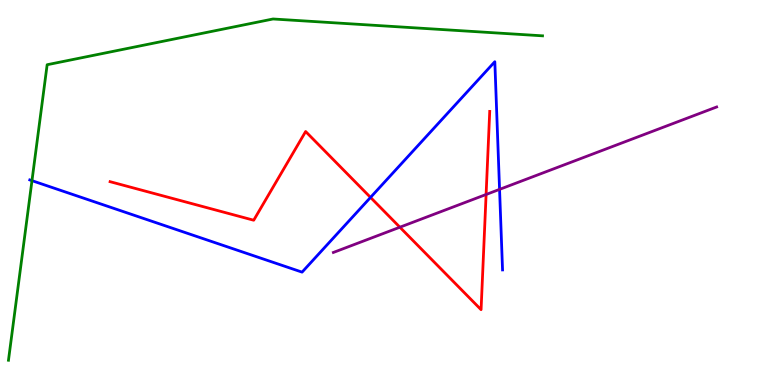[{'lines': ['blue', 'red'], 'intersections': [{'x': 4.78, 'y': 4.87}]}, {'lines': ['green', 'red'], 'intersections': []}, {'lines': ['purple', 'red'], 'intersections': [{'x': 5.16, 'y': 4.1}, {'x': 6.27, 'y': 4.95}]}, {'lines': ['blue', 'green'], 'intersections': [{'x': 0.413, 'y': 5.31}]}, {'lines': ['blue', 'purple'], 'intersections': [{'x': 6.45, 'y': 5.08}]}, {'lines': ['green', 'purple'], 'intersections': []}]